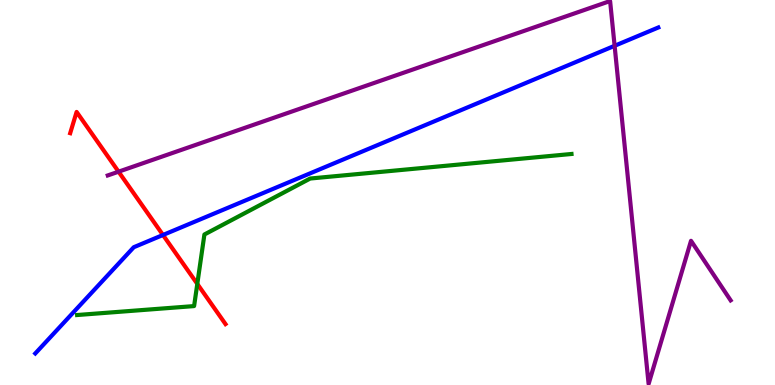[{'lines': ['blue', 'red'], 'intersections': [{'x': 2.1, 'y': 3.9}]}, {'lines': ['green', 'red'], 'intersections': [{'x': 2.55, 'y': 2.63}]}, {'lines': ['purple', 'red'], 'intersections': [{'x': 1.53, 'y': 5.54}]}, {'lines': ['blue', 'green'], 'intersections': []}, {'lines': ['blue', 'purple'], 'intersections': [{'x': 7.93, 'y': 8.81}]}, {'lines': ['green', 'purple'], 'intersections': []}]